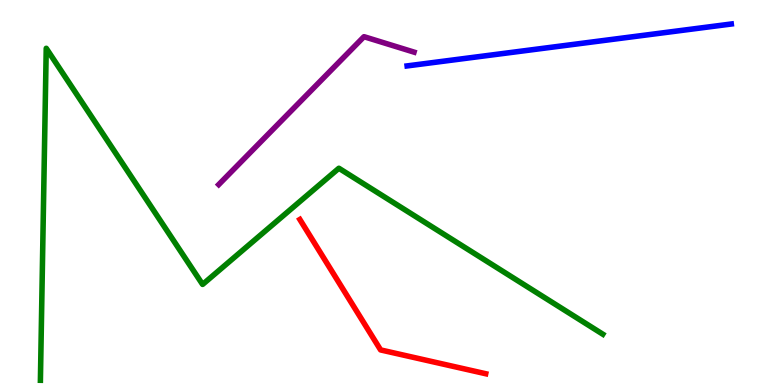[{'lines': ['blue', 'red'], 'intersections': []}, {'lines': ['green', 'red'], 'intersections': []}, {'lines': ['purple', 'red'], 'intersections': []}, {'lines': ['blue', 'green'], 'intersections': []}, {'lines': ['blue', 'purple'], 'intersections': []}, {'lines': ['green', 'purple'], 'intersections': []}]